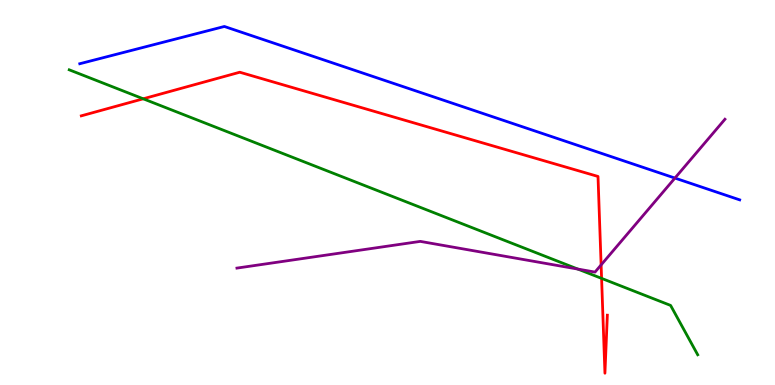[{'lines': ['blue', 'red'], 'intersections': []}, {'lines': ['green', 'red'], 'intersections': [{'x': 1.85, 'y': 7.43}, {'x': 7.76, 'y': 2.77}]}, {'lines': ['purple', 'red'], 'intersections': [{'x': 7.76, 'y': 3.12}]}, {'lines': ['blue', 'green'], 'intersections': []}, {'lines': ['blue', 'purple'], 'intersections': [{'x': 8.71, 'y': 5.37}]}, {'lines': ['green', 'purple'], 'intersections': [{'x': 7.46, 'y': 3.01}]}]